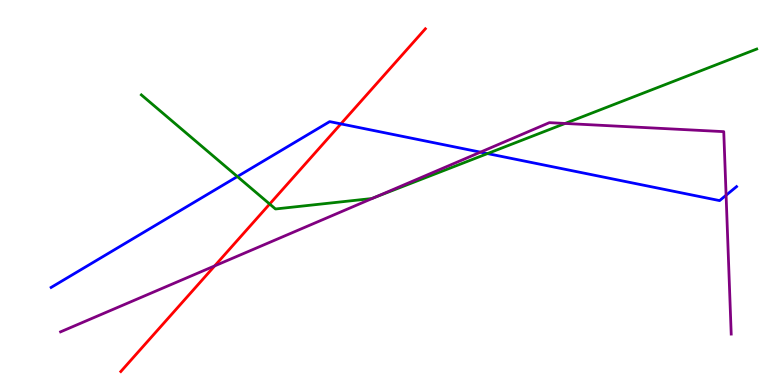[{'lines': ['blue', 'red'], 'intersections': [{'x': 4.4, 'y': 6.78}]}, {'lines': ['green', 'red'], 'intersections': [{'x': 3.48, 'y': 4.7}]}, {'lines': ['purple', 'red'], 'intersections': [{'x': 2.77, 'y': 3.09}]}, {'lines': ['blue', 'green'], 'intersections': [{'x': 3.06, 'y': 5.41}, {'x': 6.29, 'y': 6.01}]}, {'lines': ['blue', 'purple'], 'intersections': [{'x': 6.2, 'y': 6.05}, {'x': 9.37, 'y': 4.93}]}, {'lines': ['green', 'purple'], 'intersections': [{'x': 4.84, 'y': 4.88}, {'x': 7.29, 'y': 6.79}]}]